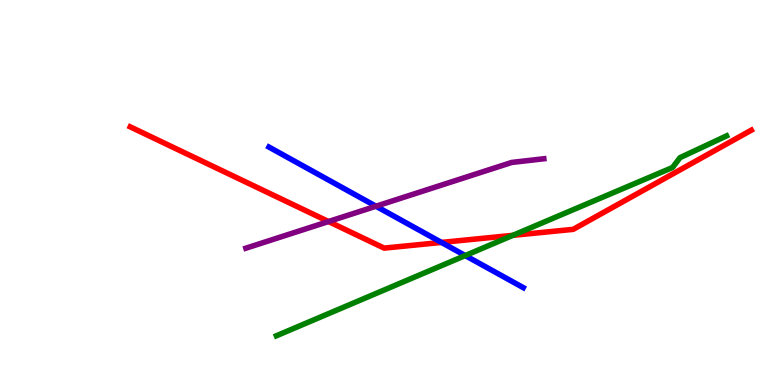[{'lines': ['blue', 'red'], 'intersections': [{'x': 5.7, 'y': 3.7}]}, {'lines': ['green', 'red'], 'intersections': [{'x': 6.62, 'y': 3.89}]}, {'lines': ['purple', 'red'], 'intersections': [{'x': 4.24, 'y': 4.25}]}, {'lines': ['blue', 'green'], 'intersections': [{'x': 6.0, 'y': 3.36}]}, {'lines': ['blue', 'purple'], 'intersections': [{'x': 4.85, 'y': 4.64}]}, {'lines': ['green', 'purple'], 'intersections': []}]